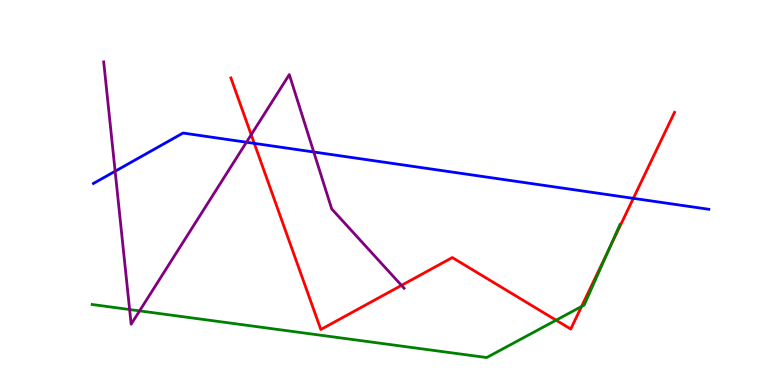[{'lines': ['blue', 'red'], 'intersections': [{'x': 3.28, 'y': 6.28}, {'x': 8.17, 'y': 4.85}]}, {'lines': ['green', 'red'], 'intersections': [{'x': 7.18, 'y': 1.68}, {'x': 7.5, 'y': 2.04}, {'x': 7.86, 'y': 3.54}]}, {'lines': ['purple', 'red'], 'intersections': [{'x': 3.24, 'y': 6.5}, {'x': 5.18, 'y': 2.59}]}, {'lines': ['blue', 'green'], 'intersections': []}, {'lines': ['blue', 'purple'], 'intersections': [{'x': 1.49, 'y': 5.55}, {'x': 3.18, 'y': 6.31}, {'x': 4.05, 'y': 6.05}]}, {'lines': ['green', 'purple'], 'intersections': [{'x': 1.67, 'y': 1.96}, {'x': 1.8, 'y': 1.93}]}]